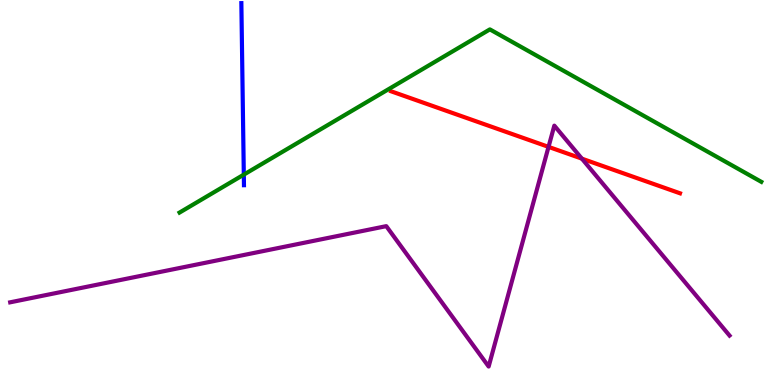[{'lines': ['blue', 'red'], 'intersections': []}, {'lines': ['green', 'red'], 'intersections': []}, {'lines': ['purple', 'red'], 'intersections': [{'x': 7.08, 'y': 6.19}, {'x': 7.51, 'y': 5.88}]}, {'lines': ['blue', 'green'], 'intersections': [{'x': 3.15, 'y': 5.46}]}, {'lines': ['blue', 'purple'], 'intersections': []}, {'lines': ['green', 'purple'], 'intersections': []}]